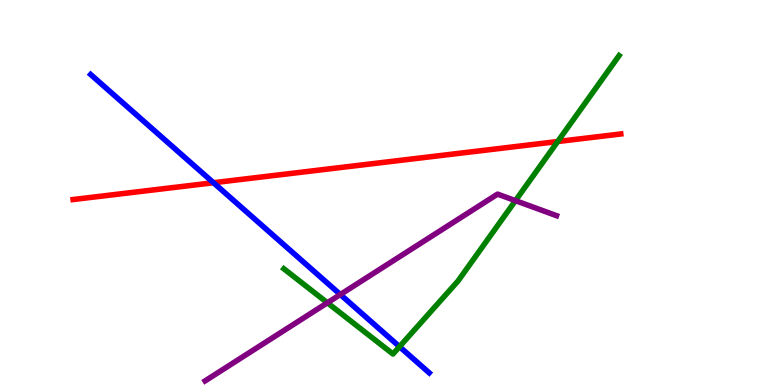[{'lines': ['blue', 'red'], 'intersections': [{'x': 2.75, 'y': 5.25}]}, {'lines': ['green', 'red'], 'intersections': [{'x': 7.2, 'y': 6.32}]}, {'lines': ['purple', 'red'], 'intersections': []}, {'lines': ['blue', 'green'], 'intersections': [{'x': 5.16, 'y': 0.996}]}, {'lines': ['blue', 'purple'], 'intersections': [{'x': 4.39, 'y': 2.35}]}, {'lines': ['green', 'purple'], 'intersections': [{'x': 4.22, 'y': 2.14}, {'x': 6.65, 'y': 4.79}]}]